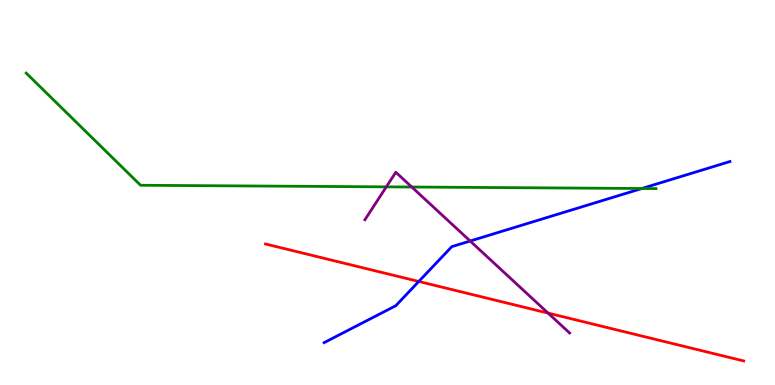[{'lines': ['blue', 'red'], 'intersections': [{'x': 5.4, 'y': 2.69}]}, {'lines': ['green', 'red'], 'intersections': []}, {'lines': ['purple', 'red'], 'intersections': [{'x': 7.07, 'y': 1.87}]}, {'lines': ['blue', 'green'], 'intersections': [{'x': 8.28, 'y': 5.1}]}, {'lines': ['blue', 'purple'], 'intersections': [{'x': 6.07, 'y': 3.74}]}, {'lines': ['green', 'purple'], 'intersections': [{'x': 4.98, 'y': 5.15}, {'x': 5.31, 'y': 5.14}]}]